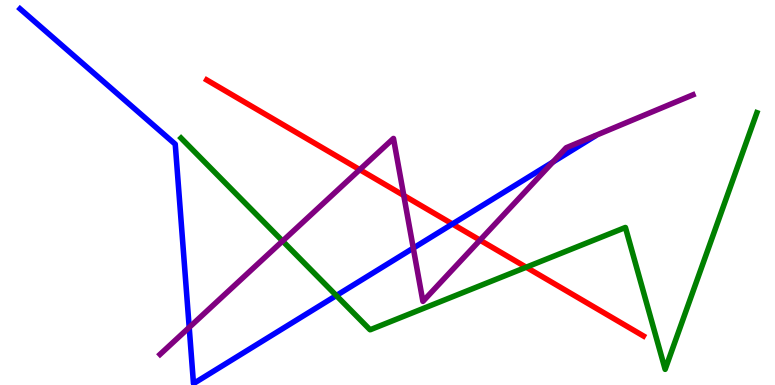[{'lines': ['blue', 'red'], 'intersections': [{'x': 5.84, 'y': 4.18}]}, {'lines': ['green', 'red'], 'intersections': [{'x': 6.79, 'y': 3.06}]}, {'lines': ['purple', 'red'], 'intersections': [{'x': 4.64, 'y': 5.59}, {'x': 5.21, 'y': 4.92}, {'x': 6.19, 'y': 3.76}]}, {'lines': ['blue', 'green'], 'intersections': [{'x': 4.34, 'y': 2.32}]}, {'lines': ['blue', 'purple'], 'intersections': [{'x': 2.44, 'y': 1.5}, {'x': 5.33, 'y': 3.56}, {'x': 7.13, 'y': 5.79}]}, {'lines': ['green', 'purple'], 'intersections': [{'x': 3.65, 'y': 3.74}]}]